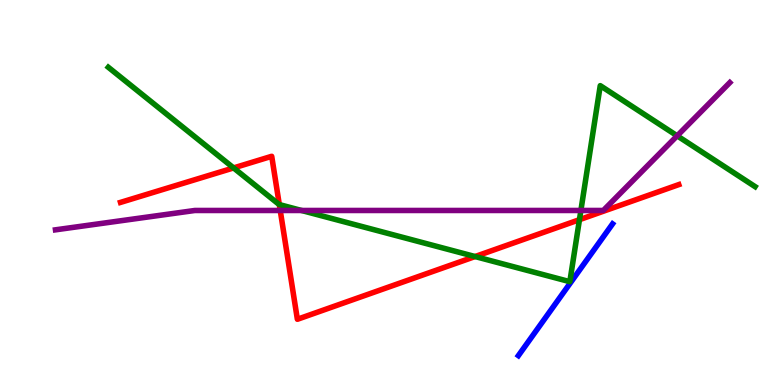[{'lines': ['blue', 'red'], 'intersections': []}, {'lines': ['green', 'red'], 'intersections': [{'x': 3.01, 'y': 5.64}, {'x': 3.6, 'y': 4.69}, {'x': 6.13, 'y': 3.34}, {'x': 7.48, 'y': 4.29}]}, {'lines': ['purple', 'red'], 'intersections': [{'x': 3.62, 'y': 4.53}]}, {'lines': ['blue', 'green'], 'intersections': []}, {'lines': ['blue', 'purple'], 'intersections': []}, {'lines': ['green', 'purple'], 'intersections': [{'x': 3.89, 'y': 4.53}, {'x': 7.5, 'y': 4.53}, {'x': 8.74, 'y': 6.47}]}]